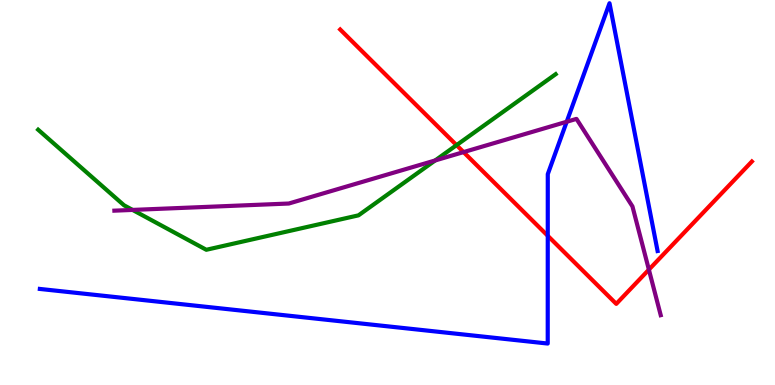[{'lines': ['blue', 'red'], 'intersections': [{'x': 7.07, 'y': 3.88}]}, {'lines': ['green', 'red'], 'intersections': [{'x': 5.89, 'y': 6.23}]}, {'lines': ['purple', 'red'], 'intersections': [{'x': 5.98, 'y': 6.05}, {'x': 8.37, 'y': 3.0}]}, {'lines': ['blue', 'green'], 'intersections': []}, {'lines': ['blue', 'purple'], 'intersections': [{'x': 7.31, 'y': 6.84}]}, {'lines': ['green', 'purple'], 'intersections': [{'x': 1.71, 'y': 4.55}, {'x': 5.61, 'y': 5.83}]}]